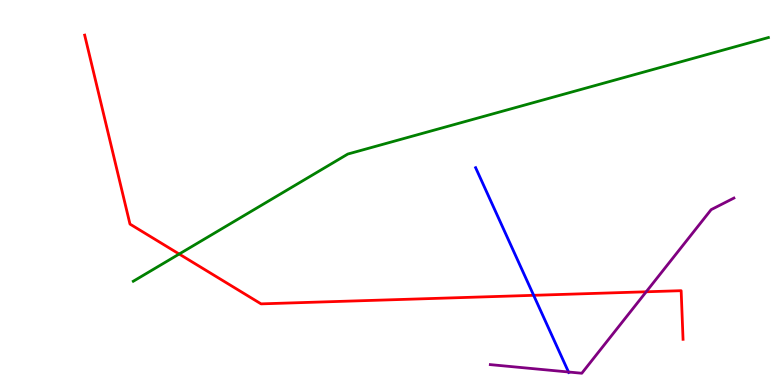[{'lines': ['blue', 'red'], 'intersections': [{'x': 6.89, 'y': 2.33}]}, {'lines': ['green', 'red'], 'intersections': [{'x': 2.31, 'y': 3.4}]}, {'lines': ['purple', 'red'], 'intersections': [{'x': 8.34, 'y': 2.42}]}, {'lines': ['blue', 'green'], 'intersections': []}, {'lines': ['blue', 'purple'], 'intersections': [{'x': 7.34, 'y': 0.338}]}, {'lines': ['green', 'purple'], 'intersections': []}]